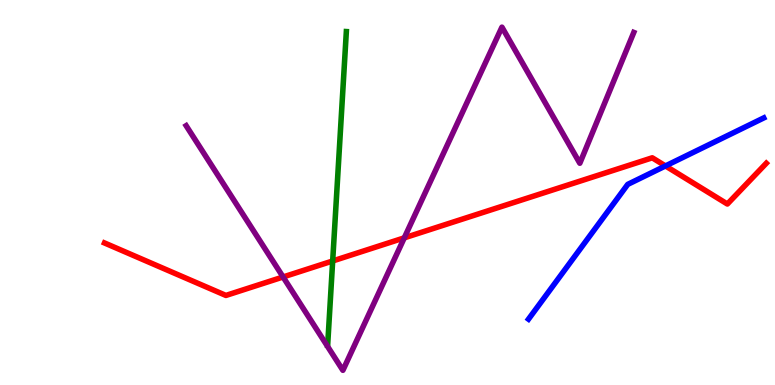[{'lines': ['blue', 'red'], 'intersections': [{'x': 8.59, 'y': 5.69}]}, {'lines': ['green', 'red'], 'intersections': [{'x': 4.29, 'y': 3.22}]}, {'lines': ['purple', 'red'], 'intersections': [{'x': 3.65, 'y': 2.81}, {'x': 5.22, 'y': 3.82}]}, {'lines': ['blue', 'green'], 'intersections': []}, {'lines': ['blue', 'purple'], 'intersections': []}, {'lines': ['green', 'purple'], 'intersections': []}]